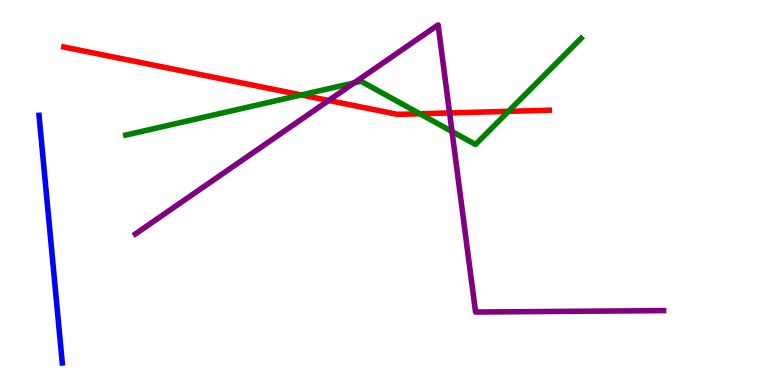[{'lines': ['blue', 'red'], 'intersections': []}, {'lines': ['green', 'red'], 'intersections': [{'x': 3.89, 'y': 7.53}, {'x': 5.42, 'y': 7.05}, {'x': 6.56, 'y': 7.11}]}, {'lines': ['purple', 'red'], 'intersections': [{'x': 4.24, 'y': 7.39}, {'x': 5.8, 'y': 7.07}]}, {'lines': ['blue', 'green'], 'intersections': []}, {'lines': ['blue', 'purple'], 'intersections': []}, {'lines': ['green', 'purple'], 'intersections': [{'x': 4.57, 'y': 7.85}, {'x': 5.83, 'y': 6.58}]}]